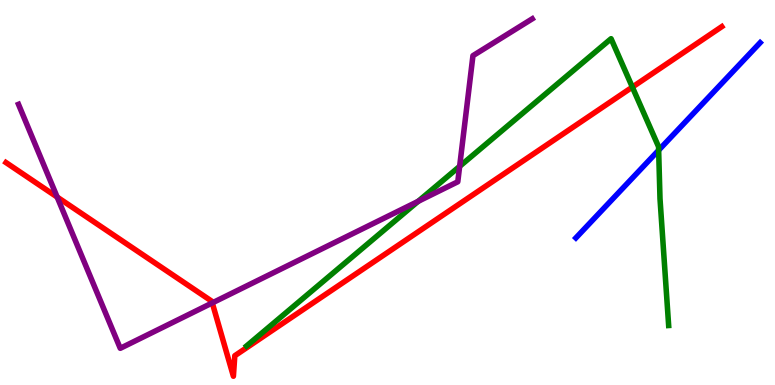[{'lines': ['blue', 'red'], 'intersections': []}, {'lines': ['green', 'red'], 'intersections': [{'x': 8.16, 'y': 7.74}]}, {'lines': ['purple', 'red'], 'intersections': [{'x': 0.738, 'y': 4.88}, {'x': 2.74, 'y': 2.13}]}, {'lines': ['blue', 'green'], 'intersections': [{'x': 8.5, 'y': 6.1}]}, {'lines': ['blue', 'purple'], 'intersections': []}, {'lines': ['green', 'purple'], 'intersections': [{'x': 5.4, 'y': 4.77}, {'x': 5.93, 'y': 5.68}]}]